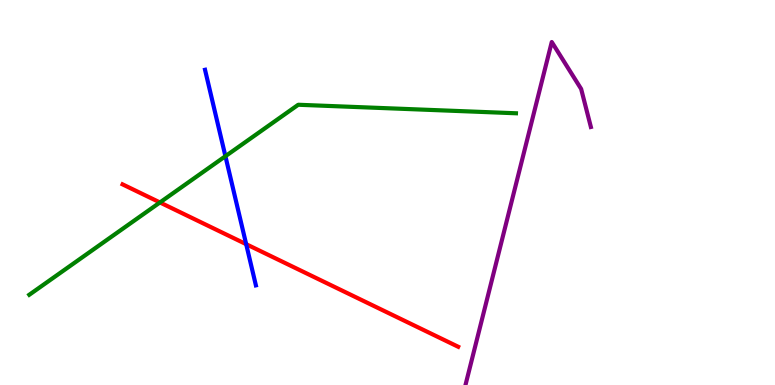[{'lines': ['blue', 'red'], 'intersections': [{'x': 3.18, 'y': 3.66}]}, {'lines': ['green', 'red'], 'intersections': [{'x': 2.06, 'y': 4.74}]}, {'lines': ['purple', 'red'], 'intersections': []}, {'lines': ['blue', 'green'], 'intersections': [{'x': 2.91, 'y': 5.94}]}, {'lines': ['blue', 'purple'], 'intersections': []}, {'lines': ['green', 'purple'], 'intersections': []}]